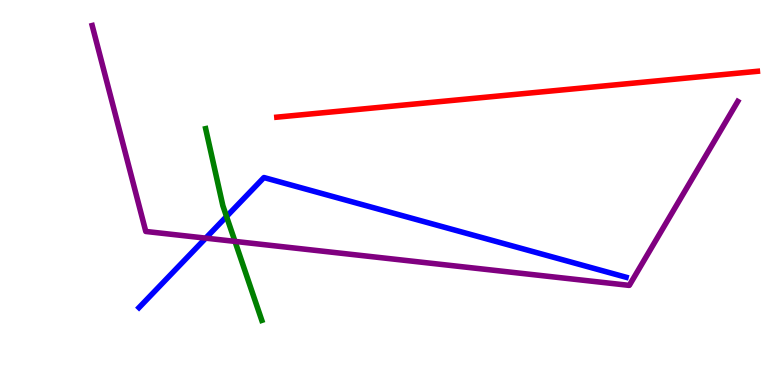[{'lines': ['blue', 'red'], 'intersections': []}, {'lines': ['green', 'red'], 'intersections': []}, {'lines': ['purple', 'red'], 'intersections': []}, {'lines': ['blue', 'green'], 'intersections': [{'x': 2.92, 'y': 4.38}]}, {'lines': ['blue', 'purple'], 'intersections': [{'x': 2.65, 'y': 3.81}]}, {'lines': ['green', 'purple'], 'intersections': [{'x': 3.03, 'y': 3.73}]}]